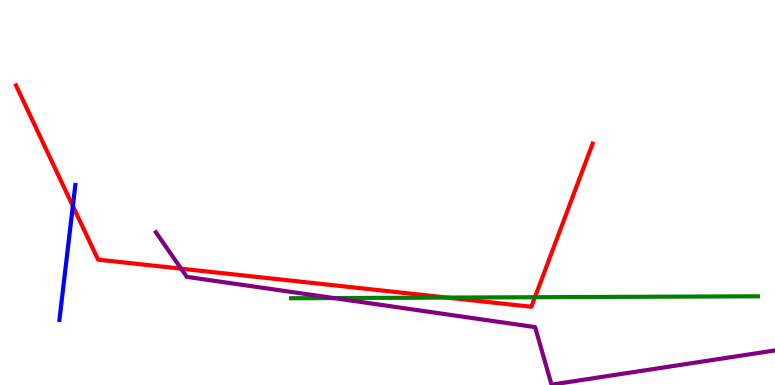[{'lines': ['blue', 'red'], 'intersections': [{'x': 0.94, 'y': 4.65}]}, {'lines': ['green', 'red'], 'intersections': [{'x': 5.77, 'y': 2.27}, {'x': 6.9, 'y': 2.28}]}, {'lines': ['purple', 'red'], 'intersections': [{'x': 2.34, 'y': 3.02}]}, {'lines': ['blue', 'green'], 'intersections': []}, {'lines': ['blue', 'purple'], 'intersections': []}, {'lines': ['green', 'purple'], 'intersections': [{'x': 4.31, 'y': 2.26}]}]